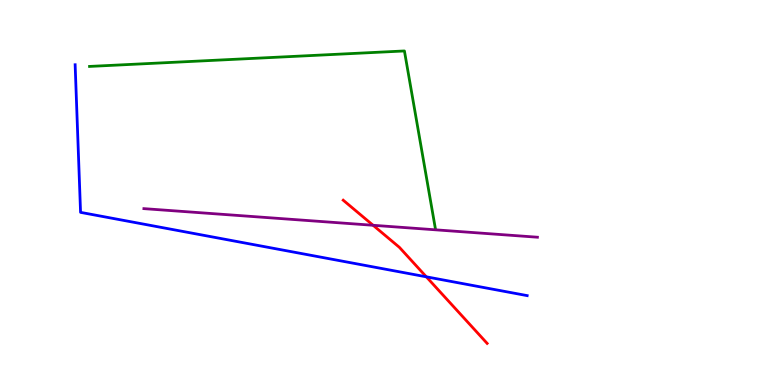[{'lines': ['blue', 'red'], 'intersections': [{'x': 5.5, 'y': 2.81}]}, {'lines': ['green', 'red'], 'intersections': []}, {'lines': ['purple', 'red'], 'intersections': [{'x': 4.81, 'y': 4.15}]}, {'lines': ['blue', 'green'], 'intersections': []}, {'lines': ['blue', 'purple'], 'intersections': []}, {'lines': ['green', 'purple'], 'intersections': []}]